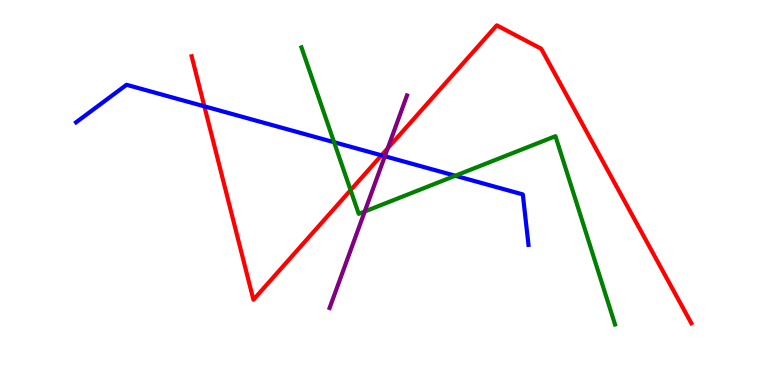[{'lines': ['blue', 'red'], 'intersections': [{'x': 2.64, 'y': 7.24}, {'x': 4.92, 'y': 5.97}]}, {'lines': ['green', 'red'], 'intersections': [{'x': 4.52, 'y': 5.06}]}, {'lines': ['purple', 'red'], 'intersections': [{'x': 5.0, 'y': 6.15}]}, {'lines': ['blue', 'green'], 'intersections': [{'x': 4.31, 'y': 6.31}, {'x': 5.87, 'y': 5.44}]}, {'lines': ['blue', 'purple'], 'intersections': [{'x': 4.97, 'y': 5.94}]}, {'lines': ['green', 'purple'], 'intersections': [{'x': 4.71, 'y': 4.51}]}]